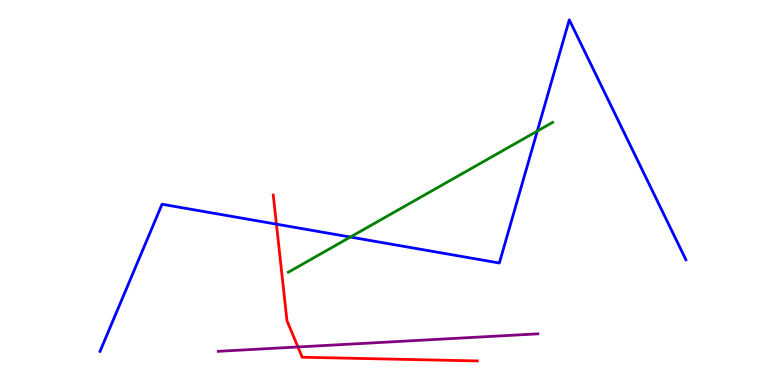[{'lines': ['blue', 'red'], 'intersections': [{'x': 3.57, 'y': 4.18}]}, {'lines': ['green', 'red'], 'intersections': []}, {'lines': ['purple', 'red'], 'intersections': [{'x': 3.84, 'y': 0.988}]}, {'lines': ['blue', 'green'], 'intersections': [{'x': 4.52, 'y': 3.84}, {'x': 6.93, 'y': 6.6}]}, {'lines': ['blue', 'purple'], 'intersections': []}, {'lines': ['green', 'purple'], 'intersections': []}]